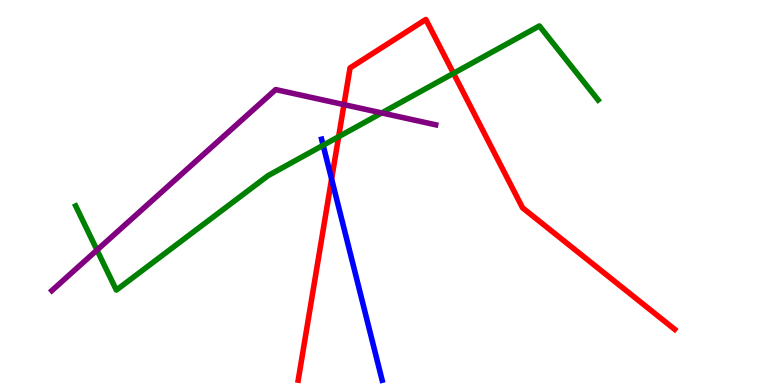[{'lines': ['blue', 'red'], 'intersections': [{'x': 4.28, 'y': 5.35}]}, {'lines': ['green', 'red'], 'intersections': [{'x': 4.37, 'y': 6.45}, {'x': 5.85, 'y': 8.1}]}, {'lines': ['purple', 'red'], 'intersections': [{'x': 4.44, 'y': 7.28}]}, {'lines': ['blue', 'green'], 'intersections': [{'x': 4.17, 'y': 6.23}]}, {'lines': ['blue', 'purple'], 'intersections': []}, {'lines': ['green', 'purple'], 'intersections': [{'x': 1.25, 'y': 3.5}, {'x': 4.93, 'y': 7.07}]}]